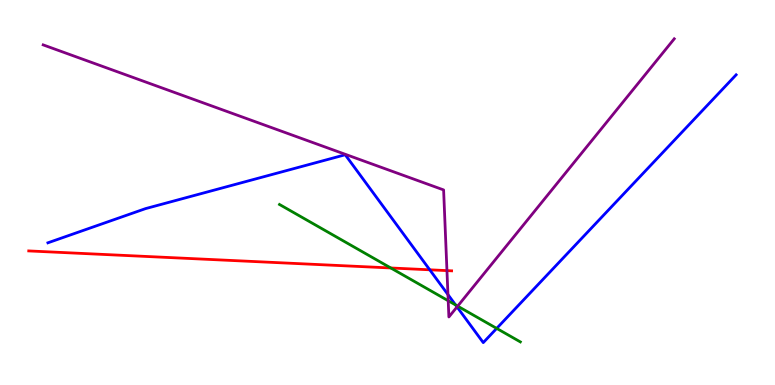[{'lines': ['blue', 'red'], 'intersections': [{'x': 5.55, 'y': 2.99}]}, {'lines': ['green', 'red'], 'intersections': [{'x': 5.04, 'y': 3.04}]}, {'lines': ['purple', 'red'], 'intersections': [{'x': 5.77, 'y': 2.97}]}, {'lines': ['blue', 'green'], 'intersections': [{'x': 5.88, 'y': 2.08}, {'x': 6.41, 'y': 1.47}]}, {'lines': ['blue', 'purple'], 'intersections': [{'x': 5.78, 'y': 2.35}, {'x': 5.9, 'y': 2.03}]}, {'lines': ['green', 'purple'], 'intersections': [{'x': 5.78, 'y': 2.19}, {'x': 5.91, 'y': 2.05}]}]